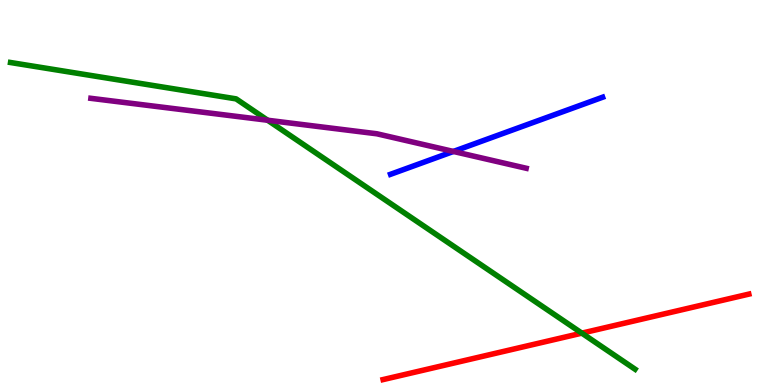[{'lines': ['blue', 'red'], 'intersections': []}, {'lines': ['green', 'red'], 'intersections': [{'x': 7.51, 'y': 1.35}]}, {'lines': ['purple', 'red'], 'intersections': []}, {'lines': ['blue', 'green'], 'intersections': []}, {'lines': ['blue', 'purple'], 'intersections': [{'x': 5.85, 'y': 6.07}]}, {'lines': ['green', 'purple'], 'intersections': [{'x': 3.45, 'y': 6.88}]}]